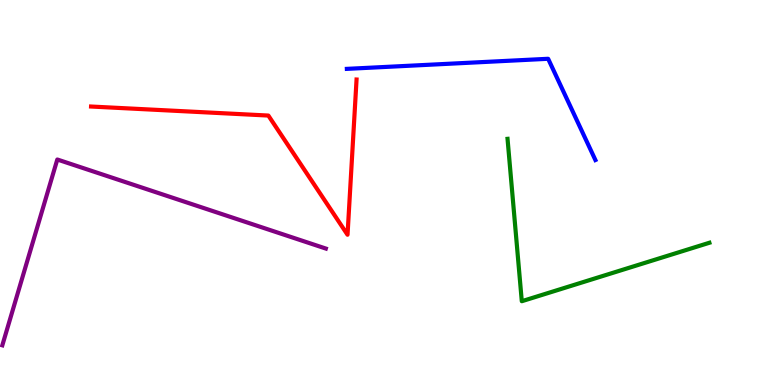[{'lines': ['blue', 'red'], 'intersections': []}, {'lines': ['green', 'red'], 'intersections': []}, {'lines': ['purple', 'red'], 'intersections': []}, {'lines': ['blue', 'green'], 'intersections': []}, {'lines': ['blue', 'purple'], 'intersections': []}, {'lines': ['green', 'purple'], 'intersections': []}]